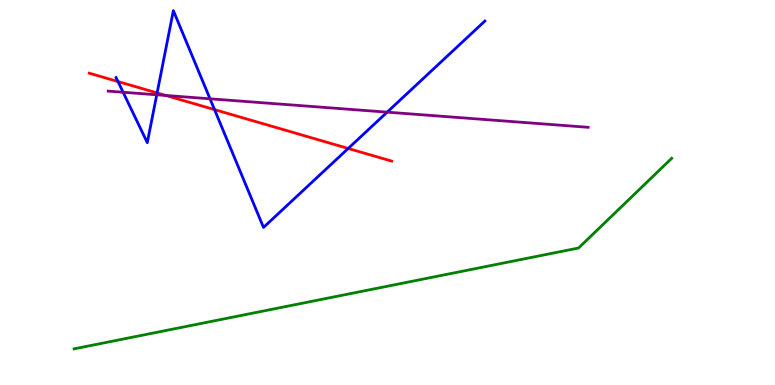[{'lines': ['blue', 'red'], 'intersections': [{'x': 1.52, 'y': 7.88}, {'x': 2.03, 'y': 7.59}, {'x': 2.77, 'y': 7.15}, {'x': 4.49, 'y': 6.14}]}, {'lines': ['green', 'red'], 'intersections': []}, {'lines': ['purple', 'red'], 'intersections': [{'x': 2.14, 'y': 7.52}]}, {'lines': ['blue', 'green'], 'intersections': []}, {'lines': ['blue', 'purple'], 'intersections': [{'x': 1.59, 'y': 7.6}, {'x': 2.02, 'y': 7.54}, {'x': 2.71, 'y': 7.43}, {'x': 5.0, 'y': 7.09}]}, {'lines': ['green', 'purple'], 'intersections': []}]